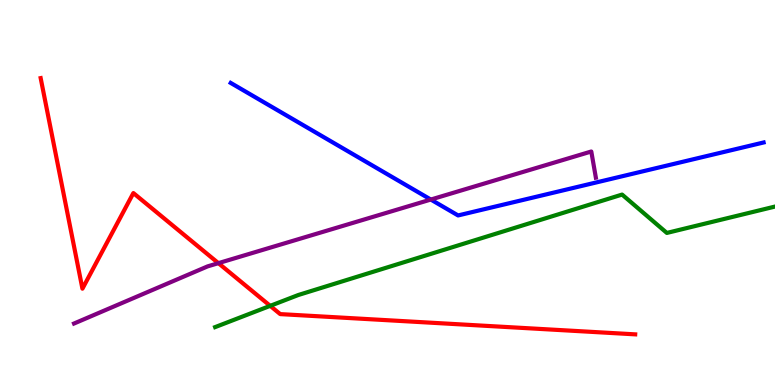[{'lines': ['blue', 'red'], 'intersections': []}, {'lines': ['green', 'red'], 'intersections': [{'x': 3.49, 'y': 2.06}]}, {'lines': ['purple', 'red'], 'intersections': [{'x': 2.82, 'y': 3.16}]}, {'lines': ['blue', 'green'], 'intersections': []}, {'lines': ['blue', 'purple'], 'intersections': [{'x': 5.56, 'y': 4.82}]}, {'lines': ['green', 'purple'], 'intersections': []}]